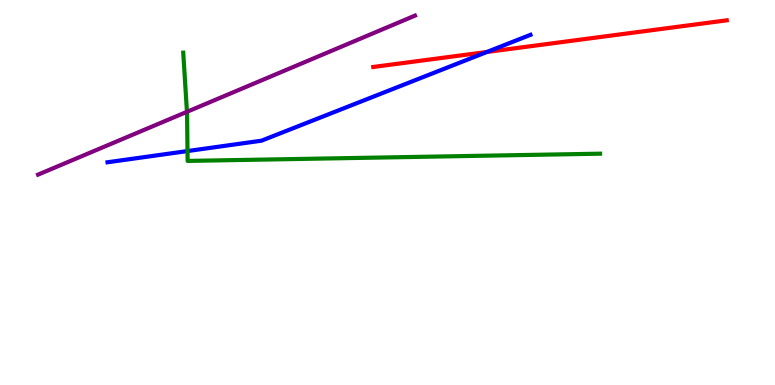[{'lines': ['blue', 'red'], 'intersections': [{'x': 6.28, 'y': 8.65}]}, {'lines': ['green', 'red'], 'intersections': []}, {'lines': ['purple', 'red'], 'intersections': []}, {'lines': ['blue', 'green'], 'intersections': [{'x': 2.42, 'y': 6.08}]}, {'lines': ['blue', 'purple'], 'intersections': []}, {'lines': ['green', 'purple'], 'intersections': [{'x': 2.41, 'y': 7.1}]}]